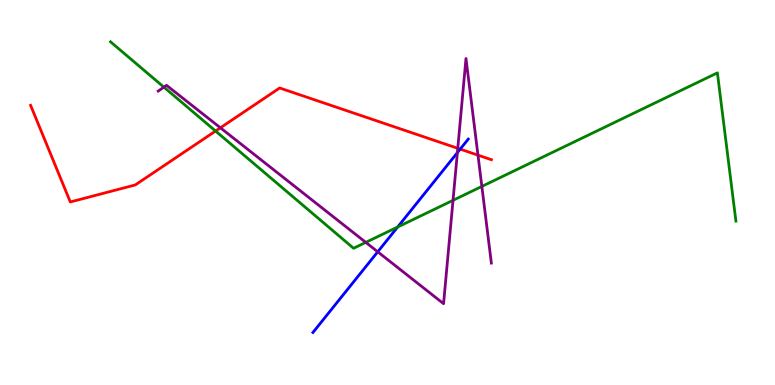[{'lines': ['blue', 'red'], 'intersections': [{'x': 5.94, 'y': 6.13}]}, {'lines': ['green', 'red'], 'intersections': [{'x': 2.78, 'y': 6.6}]}, {'lines': ['purple', 'red'], 'intersections': [{'x': 2.84, 'y': 6.68}, {'x': 5.91, 'y': 6.15}, {'x': 6.17, 'y': 5.97}]}, {'lines': ['blue', 'green'], 'intersections': [{'x': 5.13, 'y': 4.1}]}, {'lines': ['blue', 'purple'], 'intersections': [{'x': 4.87, 'y': 3.46}, {'x': 5.9, 'y': 6.03}]}, {'lines': ['green', 'purple'], 'intersections': [{'x': 2.11, 'y': 7.74}, {'x': 4.72, 'y': 3.7}, {'x': 5.85, 'y': 4.8}, {'x': 6.22, 'y': 5.16}]}]